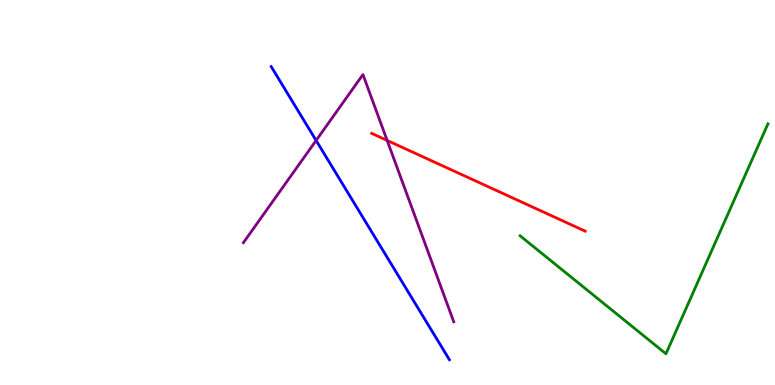[{'lines': ['blue', 'red'], 'intersections': []}, {'lines': ['green', 'red'], 'intersections': []}, {'lines': ['purple', 'red'], 'intersections': [{'x': 5.0, 'y': 6.35}]}, {'lines': ['blue', 'green'], 'intersections': []}, {'lines': ['blue', 'purple'], 'intersections': [{'x': 4.08, 'y': 6.35}]}, {'lines': ['green', 'purple'], 'intersections': []}]